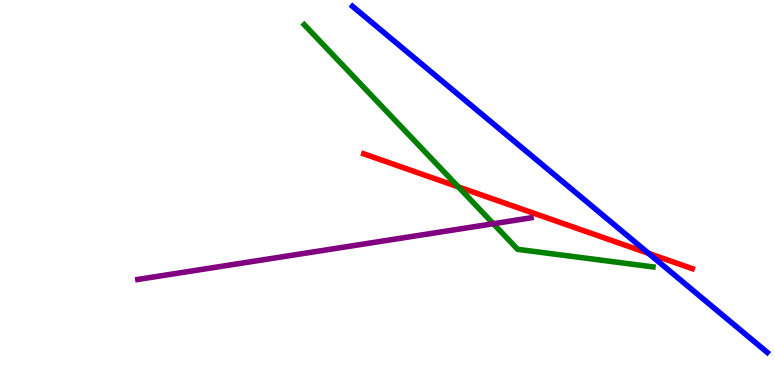[{'lines': ['blue', 'red'], 'intersections': [{'x': 8.37, 'y': 3.42}]}, {'lines': ['green', 'red'], 'intersections': [{'x': 5.91, 'y': 5.15}]}, {'lines': ['purple', 'red'], 'intersections': []}, {'lines': ['blue', 'green'], 'intersections': []}, {'lines': ['blue', 'purple'], 'intersections': []}, {'lines': ['green', 'purple'], 'intersections': [{'x': 6.37, 'y': 4.19}]}]